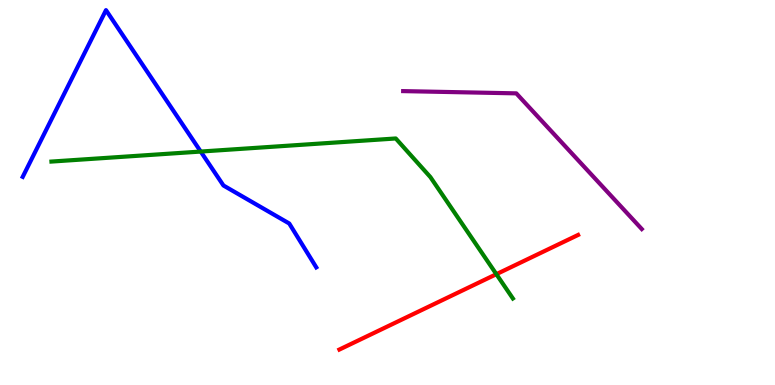[{'lines': ['blue', 'red'], 'intersections': []}, {'lines': ['green', 'red'], 'intersections': [{'x': 6.4, 'y': 2.88}]}, {'lines': ['purple', 'red'], 'intersections': []}, {'lines': ['blue', 'green'], 'intersections': [{'x': 2.59, 'y': 6.06}]}, {'lines': ['blue', 'purple'], 'intersections': []}, {'lines': ['green', 'purple'], 'intersections': []}]